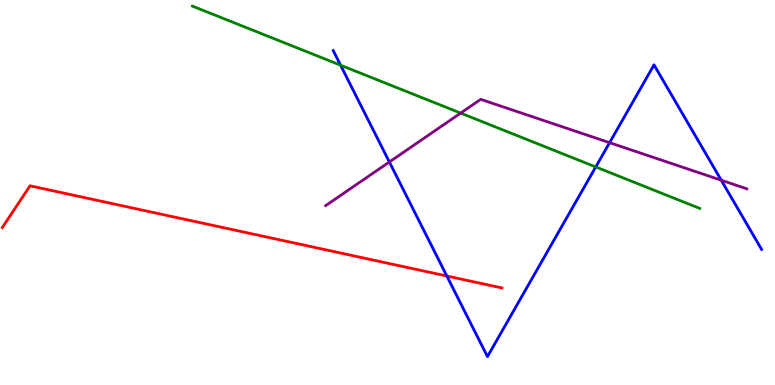[{'lines': ['blue', 'red'], 'intersections': [{'x': 5.77, 'y': 2.83}]}, {'lines': ['green', 'red'], 'intersections': []}, {'lines': ['purple', 'red'], 'intersections': []}, {'lines': ['blue', 'green'], 'intersections': [{'x': 4.39, 'y': 8.31}, {'x': 7.69, 'y': 5.66}]}, {'lines': ['blue', 'purple'], 'intersections': [{'x': 5.02, 'y': 5.79}, {'x': 7.87, 'y': 6.29}, {'x': 9.31, 'y': 5.32}]}, {'lines': ['green', 'purple'], 'intersections': [{'x': 5.94, 'y': 7.06}]}]